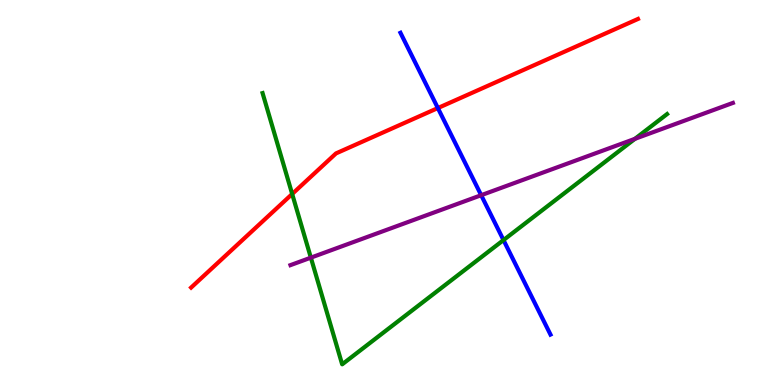[{'lines': ['blue', 'red'], 'intersections': [{'x': 5.65, 'y': 7.19}]}, {'lines': ['green', 'red'], 'intersections': [{'x': 3.77, 'y': 4.96}]}, {'lines': ['purple', 'red'], 'intersections': []}, {'lines': ['blue', 'green'], 'intersections': [{'x': 6.5, 'y': 3.76}]}, {'lines': ['blue', 'purple'], 'intersections': [{'x': 6.21, 'y': 4.93}]}, {'lines': ['green', 'purple'], 'intersections': [{'x': 4.01, 'y': 3.31}, {'x': 8.19, 'y': 6.39}]}]